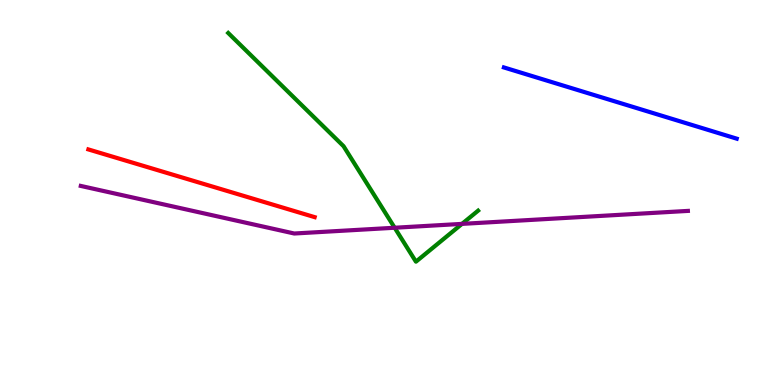[{'lines': ['blue', 'red'], 'intersections': []}, {'lines': ['green', 'red'], 'intersections': []}, {'lines': ['purple', 'red'], 'intersections': []}, {'lines': ['blue', 'green'], 'intersections': []}, {'lines': ['blue', 'purple'], 'intersections': []}, {'lines': ['green', 'purple'], 'intersections': [{'x': 5.09, 'y': 4.08}, {'x': 5.96, 'y': 4.19}]}]